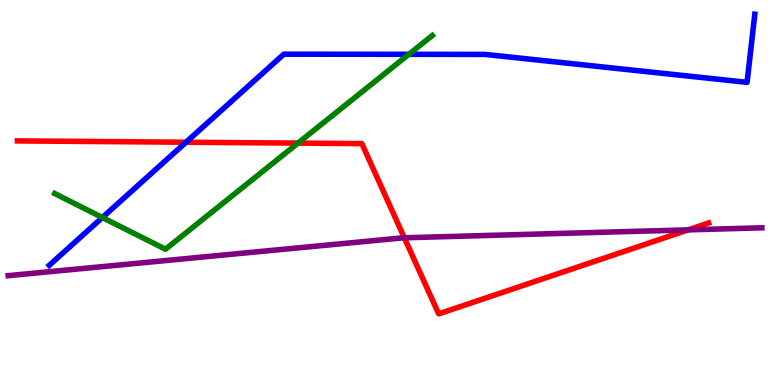[{'lines': ['blue', 'red'], 'intersections': [{'x': 2.4, 'y': 6.31}]}, {'lines': ['green', 'red'], 'intersections': [{'x': 3.85, 'y': 6.28}]}, {'lines': ['purple', 'red'], 'intersections': [{'x': 5.22, 'y': 3.82}, {'x': 8.88, 'y': 4.03}]}, {'lines': ['blue', 'green'], 'intersections': [{'x': 1.32, 'y': 4.35}, {'x': 5.28, 'y': 8.59}]}, {'lines': ['blue', 'purple'], 'intersections': []}, {'lines': ['green', 'purple'], 'intersections': []}]